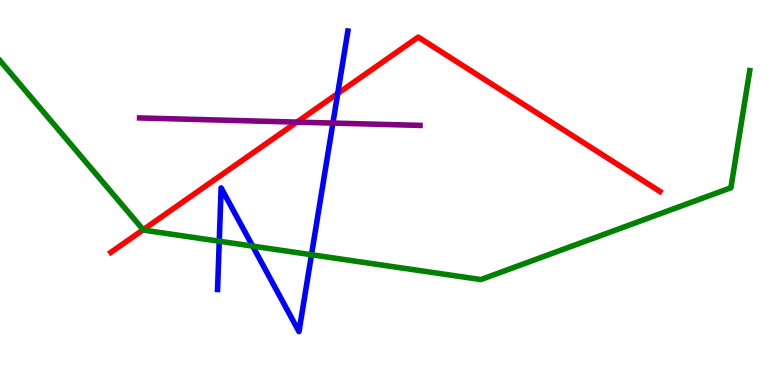[{'lines': ['blue', 'red'], 'intersections': [{'x': 4.36, 'y': 7.57}]}, {'lines': ['green', 'red'], 'intersections': [{'x': 1.85, 'y': 4.03}]}, {'lines': ['purple', 'red'], 'intersections': [{'x': 3.83, 'y': 6.83}]}, {'lines': ['blue', 'green'], 'intersections': [{'x': 2.83, 'y': 3.73}, {'x': 3.26, 'y': 3.61}, {'x': 4.02, 'y': 3.38}]}, {'lines': ['blue', 'purple'], 'intersections': [{'x': 4.3, 'y': 6.8}]}, {'lines': ['green', 'purple'], 'intersections': []}]